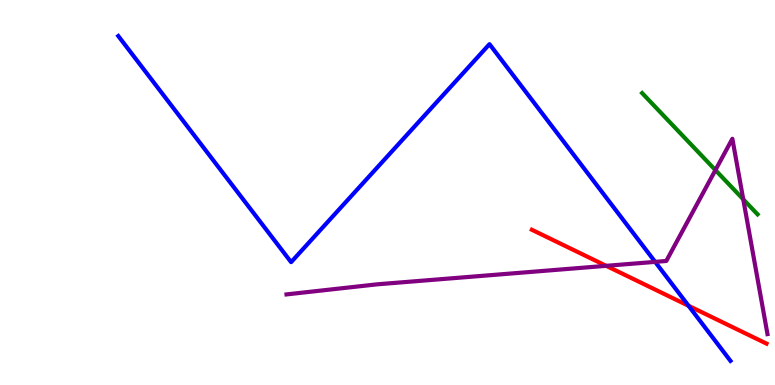[{'lines': ['blue', 'red'], 'intersections': [{'x': 8.88, 'y': 2.06}]}, {'lines': ['green', 'red'], 'intersections': []}, {'lines': ['purple', 'red'], 'intersections': [{'x': 7.82, 'y': 3.1}]}, {'lines': ['blue', 'green'], 'intersections': []}, {'lines': ['blue', 'purple'], 'intersections': [{'x': 8.45, 'y': 3.2}]}, {'lines': ['green', 'purple'], 'intersections': [{'x': 9.23, 'y': 5.58}, {'x': 9.59, 'y': 4.82}]}]